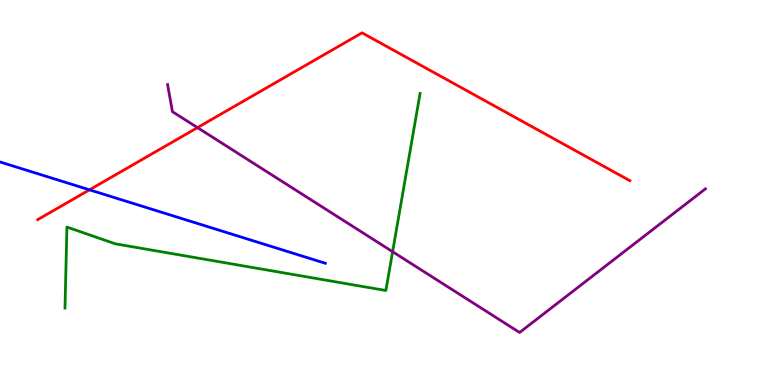[{'lines': ['blue', 'red'], 'intersections': [{'x': 1.15, 'y': 5.07}]}, {'lines': ['green', 'red'], 'intersections': []}, {'lines': ['purple', 'red'], 'intersections': [{'x': 2.55, 'y': 6.69}]}, {'lines': ['blue', 'green'], 'intersections': []}, {'lines': ['blue', 'purple'], 'intersections': []}, {'lines': ['green', 'purple'], 'intersections': [{'x': 5.07, 'y': 3.46}]}]